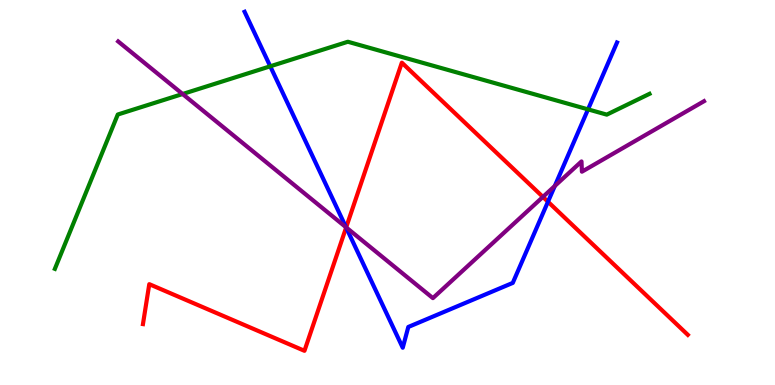[{'lines': ['blue', 'red'], 'intersections': [{'x': 4.47, 'y': 4.09}, {'x': 7.07, 'y': 4.76}]}, {'lines': ['green', 'red'], 'intersections': []}, {'lines': ['purple', 'red'], 'intersections': [{'x': 4.47, 'y': 4.09}, {'x': 7.01, 'y': 4.89}]}, {'lines': ['blue', 'green'], 'intersections': [{'x': 3.49, 'y': 8.28}, {'x': 7.59, 'y': 7.16}]}, {'lines': ['blue', 'purple'], 'intersections': [{'x': 4.46, 'y': 4.1}, {'x': 7.16, 'y': 5.17}]}, {'lines': ['green', 'purple'], 'intersections': [{'x': 2.36, 'y': 7.56}]}]